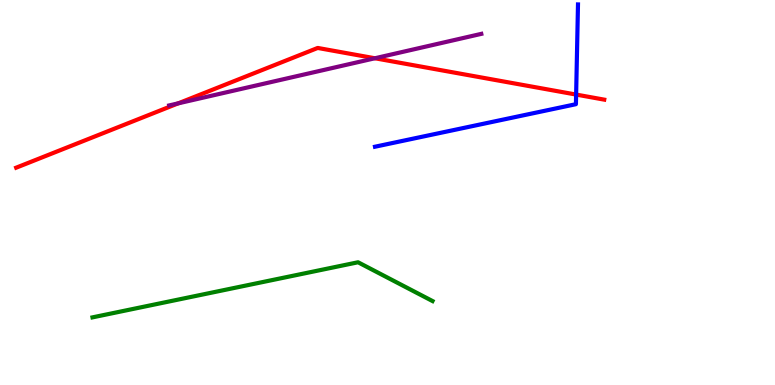[{'lines': ['blue', 'red'], 'intersections': [{'x': 7.43, 'y': 7.54}]}, {'lines': ['green', 'red'], 'intersections': []}, {'lines': ['purple', 'red'], 'intersections': [{'x': 2.3, 'y': 7.32}, {'x': 4.84, 'y': 8.49}]}, {'lines': ['blue', 'green'], 'intersections': []}, {'lines': ['blue', 'purple'], 'intersections': []}, {'lines': ['green', 'purple'], 'intersections': []}]